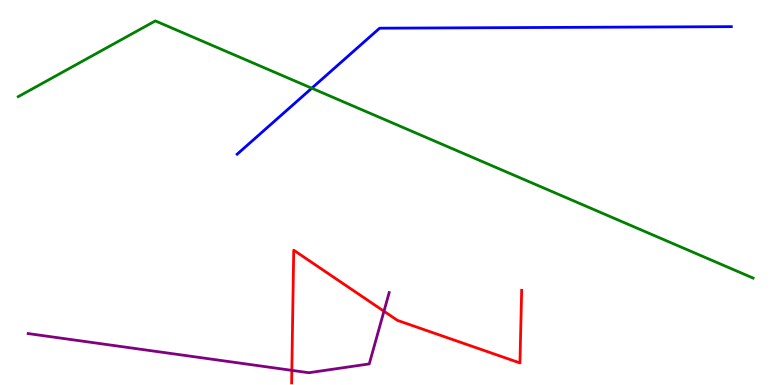[{'lines': ['blue', 'red'], 'intersections': []}, {'lines': ['green', 'red'], 'intersections': []}, {'lines': ['purple', 'red'], 'intersections': [{'x': 3.77, 'y': 0.38}, {'x': 4.95, 'y': 1.92}]}, {'lines': ['blue', 'green'], 'intersections': [{'x': 4.02, 'y': 7.71}]}, {'lines': ['blue', 'purple'], 'intersections': []}, {'lines': ['green', 'purple'], 'intersections': []}]